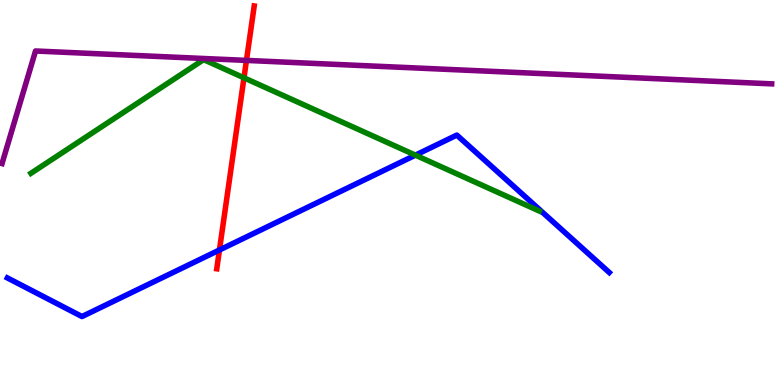[{'lines': ['blue', 'red'], 'intersections': [{'x': 2.83, 'y': 3.51}]}, {'lines': ['green', 'red'], 'intersections': [{'x': 3.15, 'y': 7.98}]}, {'lines': ['purple', 'red'], 'intersections': [{'x': 3.18, 'y': 8.43}]}, {'lines': ['blue', 'green'], 'intersections': [{'x': 5.36, 'y': 5.97}]}, {'lines': ['blue', 'purple'], 'intersections': []}, {'lines': ['green', 'purple'], 'intersections': []}]